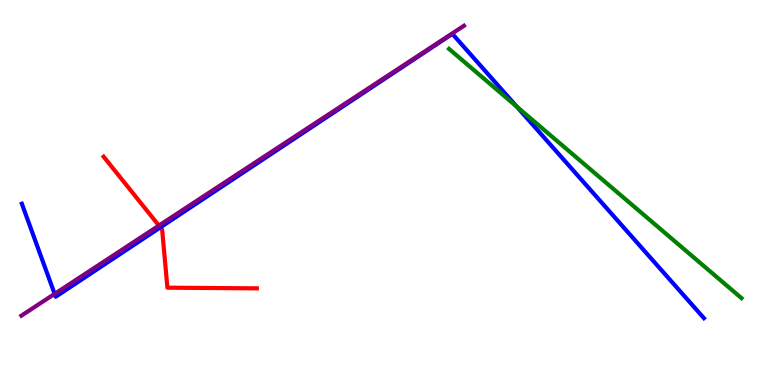[{'lines': ['blue', 'red'], 'intersections': [{'x': 2.07, 'y': 4.09}]}, {'lines': ['green', 'red'], 'intersections': []}, {'lines': ['purple', 'red'], 'intersections': [{'x': 2.05, 'y': 4.14}]}, {'lines': ['blue', 'green'], 'intersections': [{'x': 6.67, 'y': 7.23}]}, {'lines': ['blue', 'purple'], 'intersections': [{'x': 0.705, 'y': 2.37}]}, {'lines': ['green', 'purple'], 'intersections': []}]